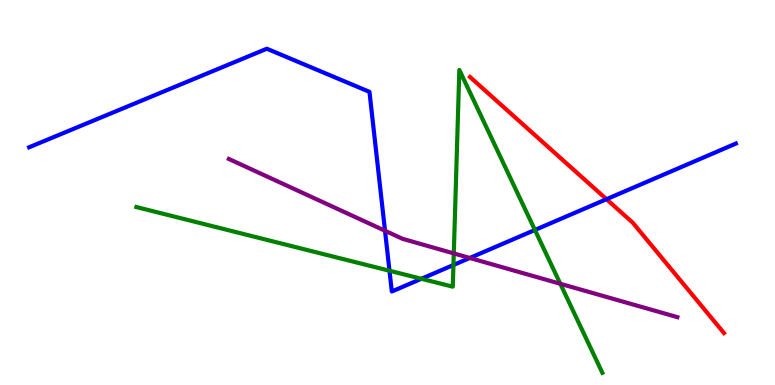[{'lines': ['blue', 'red'], 'intersections': [{'x': 7.83, 'y': 4.83}]}, {'lines': ['green', 'red'], 'intersections': []}, {'lines': ['purple', 'red'], 'intersections': []}, {'lines': ['blue', 'green'], 'intersections': [{'x': 5.03, 'y': 2.97}, {'x': 5.44, 'y': 2.76}, {'x': 5.85, 'y': 3.12}, {'x': 6.9, 'y': 4.03}]}, {'lines': ['blue', 'purple'], 'intersections': [{'x': 4.97, 'y': 4.01}, {'x': 6.06, 'y': 3.3}]}, {'lines': ['green', 'purple'], 'intersections': [{'x': 5.86, 'y': 3.42}, {'x': 7.23, 'y': 2.63}]}]